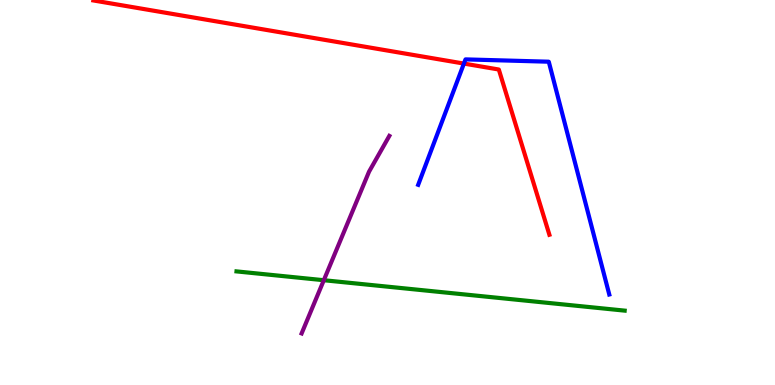[{'lines': ['blue', 'red'], 'intersections': [{'x': 5.99, 'y': 8.35}]}, {'lines': ['green', 'red'], 'intersections': []}, {'lines': ['purple', 'red'], 'intersections': []}, {'lines': ['blue', 'green'], 'intersections': []}, {'lines': ['blue', 'purple'], 'intersections': []}, {'lines': ['green', 'purple'], 'intersections': [{'x': 4.18, 'y': 2.72}]}]